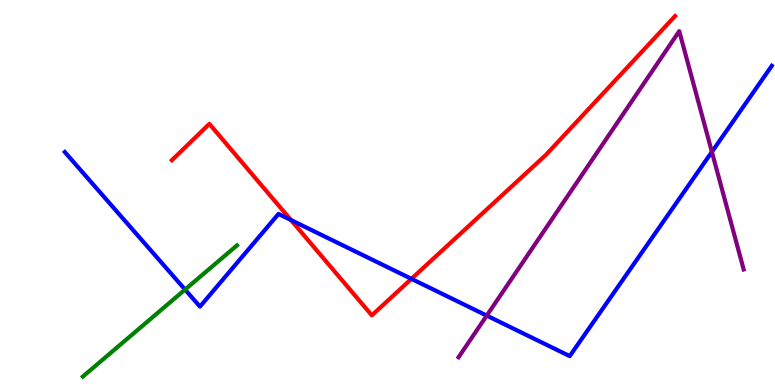[{'lines': ['blue', 'red'], 'intersections': [{'x': 3.75, 'y': 4.29}, {'x': 5.31, 'y': 2.76}]}, {'lines': ['green', 'red'], 'intersections': []}, {'lines': ['purple', 'red'], 'intersections': []}, {'lines': ['blue', 'green'], 'intersections': [{'x': 2.39, 'y': 2.48}]}, {'lines': ['blue', 'purple'], 'intersections': [{'x': 6.28, 'y': 1.8}, {'x': 9.19, 'y': 6.06}]}, {'lines': ['green', 'purple'], 'intersections': []}]